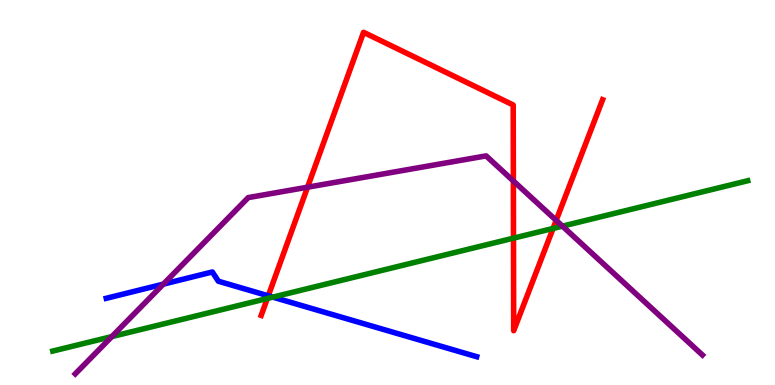[{'lines': ['blue', 'red'], 'intersections': [{'x': 3.46, 'y': 2.32}]}, {'lines': ['green', 'red'], 'intersections': [{'x': 3.45, 'y': 2.25}, {'x': 6.63, 'y': 3.81}, {'x': 7.14, 'y': 4.07}]}, {'lines': ['purple', 'red'], 'intersections': [{'x': 3.97, 'y': 5.14}, {'x': 6.62, 'y': 5.3}, {'x': 7.18, 'y': 4.28}]}, {'lines': ['blue', 'green'], 'intersections': [{'x': 3.52, 'y': 2.28}]}, {'lines': ['blue', 'purple'], 'intersections': [{'x': 2.11, 'y': 2.62}]}, {'lines': ['green', 'purple'], 'intersections': [{'x': 1.44, 'y': 1.26}, {'x': 7.26, 'y': 4.13}]}]